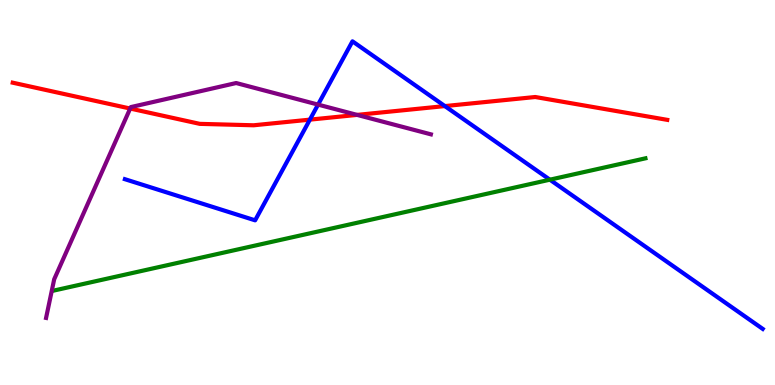[{'lines': ['blue', 'red'], 'intersections': [{'x': 4.0, 'y': 6.89}, {'x': 5.74, 'y': 7.24}]}, {'lines': ['green', 'red'], 'intersections': []}, {'lines': ['purple', 'red'], 'intersections': [{'x': 1.68, 'y': 7.18}, {'x': 4.61, 'y': 7.02}]}, {'lines': ['blue', 'green'], 'intersections': [{'x': 7.1, 'y': 5.33}]}, {'lines': ['blue', 'purple'], 'intersections': [{'x': 4.1, 'y': 7.28}]}, {'lines': ['green', 'purple'], 'intersections': []}]